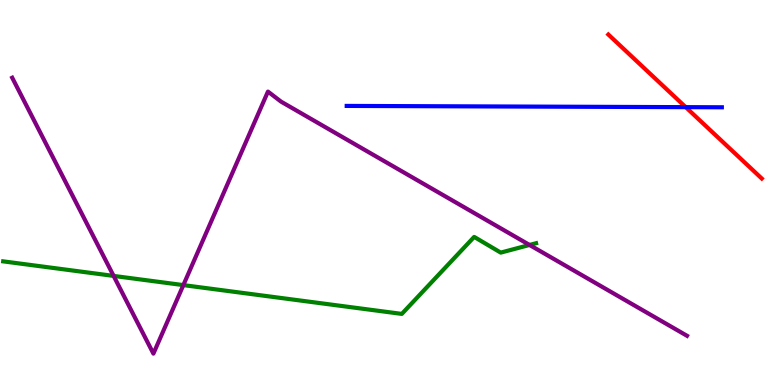[{'lines': ['blue', 'red'], 'intersections': [{'x': 8.85, 'y': 7.22}]}, {'lines': ['green', 'red'], 'intersections': []}, {'lines': ['purple', 'red'], 'intersections': []}, {'lines': ['blue', 'green'], 'intersections': []}, {'lines': ['blue', 'purple'], 'intersections': []}, {'lines': ['green', 'purple'], 'intersections': [{'x': 1.47, 'y': 2.83}, {'x': 2.37, 'y': 2.59}, {'x': 6.83, 'y': 3.64}]}]